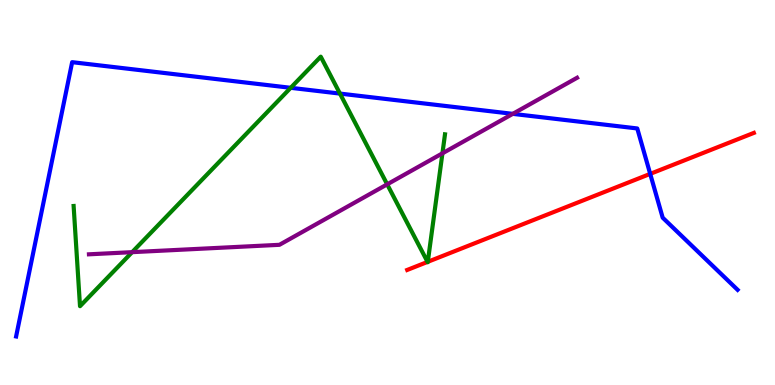[{'lines': ['blue', 'red'], 'intersections': [{'x': 8.39, 'y': 5.48}]}, {'lines': ['green', 'red'], 'intersections': [{'x': 5.52, 'y': 3.2}, {'x': 5.52, 'y': 3.2}]}, {'lines': ['purple', 'red'], 'intersections': []}, {'lines': ['blue', 'green'], 'intersections': [{'x': 3.75, 'y': 7.72}, {'x': 4.39, 'y': 7.57}]}, {'lines': ['blue', 'purple'], 'intersections': [{'x': 6.62, 'y': 7.04}]}, {'lines': ['green', 'purple'], 'intersections': [{'x': 1.71, 'y': 3.45}, {'x': 5.0, 'y': 5.21}, {'x': 5.71, 'y': 6.02}]}]